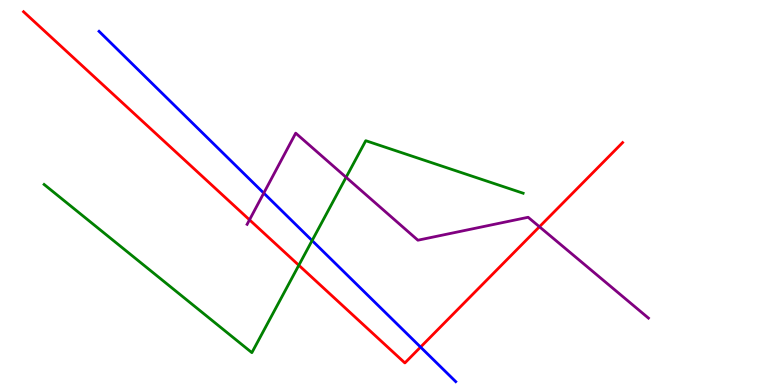[{'lines': ['blue', 'red'], 'intersections': [{'x': 5.43, 'y': 0.985}]}, {'lines': ['green', 'red'], 'intersections': [{'x': 3.86, 'y': 3.11}]}, {'lines': ['purple', 'red'], 'intersections': [{'x': 3.22, 'y': 4.29}, {'x': 6.96, 'y': 4.11}]}, {'lines': ['blue', 'green'], 'intersections': [{'x': 4.03, 'y': 3.75}]}, {'lines': ['blue', 'purple'], 'intersections': [{'x': 3.4, 'y': 4.98}]}, {'lines': ['green', 'purple'], 'intersections': [{'x': 4.47, 'y': 5.39}]}]